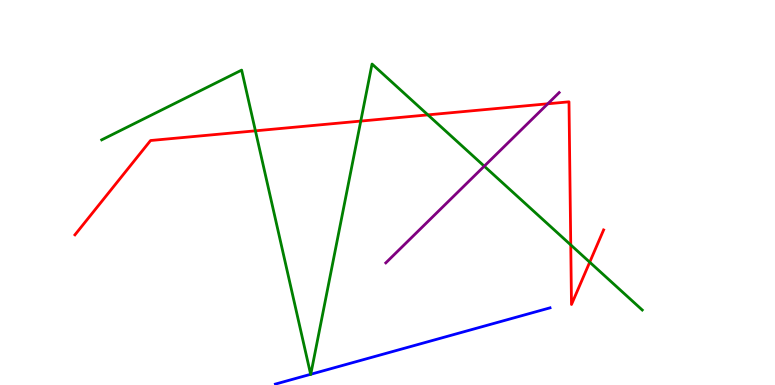[{'lines': ['blue', 'red'], 'intersections': []}, {'lines': ['green', 'red'], 'intersections': [{'x': 3.3, 'y': 6.6}, {'x': 4.66, 'y': 6.86}, {'x': 5.52, 'y': 7.02}, {'x': 7.36, 'y': 3.64}, {'x': 7.61, 'y': 3.19}]}, {'lines': ['purple', 'red'], 'intersections': [{'x': 7.07, 'y': 7.3}]}, {'lines': ['blue', 'green'], 'intersections': [{'x': 4.01, 'y': 0.278}, {'x': 4.01, 'y': 0.279}]}, {'lines': ['blue', 'purple'], 'intersections': []}, {'lines': ['green', 'purple'], 'intersections': [{'x': 6.25, 'y': 5.68}]}]